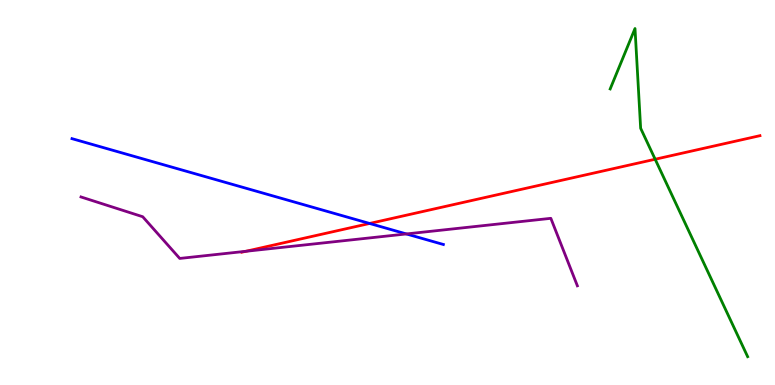[{'lines': ['blue', 'red'], 'intersections': [{'x': 4.77, 'y': 4.2}]}, {'lines': ['green', 'red'], 'intersections': [{'x': 8.45, 'y': 5.86}]}, {'lines': ['purple', 'red'], 'intersections': [{'x': 3.17, 'y': 3.47}]}, {'lines': ['blue', 'green'], 'intersections': []}, {'lines': ['blue', 'purple'], 'intersections': [{'x': 5.24, 'y': 3.92}]}, {'lines': ['green', 'purple'], 'intersections': []}]